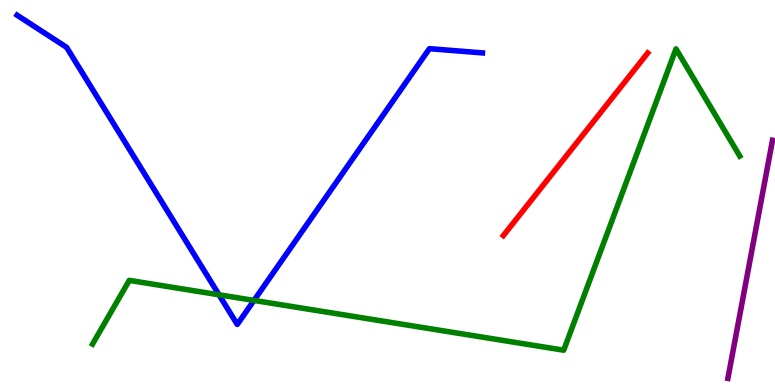[{'lines': ['blue', 'red'], 'intersections': []}, {'lines': ['green', 'red'], 'intersections': []}, {'lines': ['purple', 'red'], 'intersections': []}, {'lines': ['blue', 'green'], 'intersections': [{'x': 2.83, 'y': 2.34}, {'x': 3.28, 'y': 2.2}]}, {'lines': ['blue', 'purple'], 'intersections': []}, {'lines': ['green', 'purple'], 'intersections': []}]